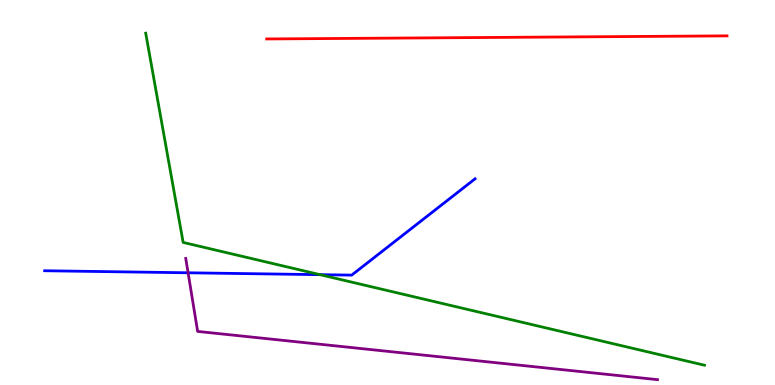[{'lines': ['blue', 'red'], 'intersections': []}, {'lines': ['green', 'red'], 'intersections': []}, {'lines': ['purple', 'red'], 'intersections': []}, {'lines': ['blue', 'green'], 'intersections': [{'x': 4.13, 'y': 2.87}]}, {'lines': ['blue', 'purple'], 'intersections': [{'x': 2.43, 'y': 2.91}]}, {'lines': ['green', 'purple'], 'intersections': []}]